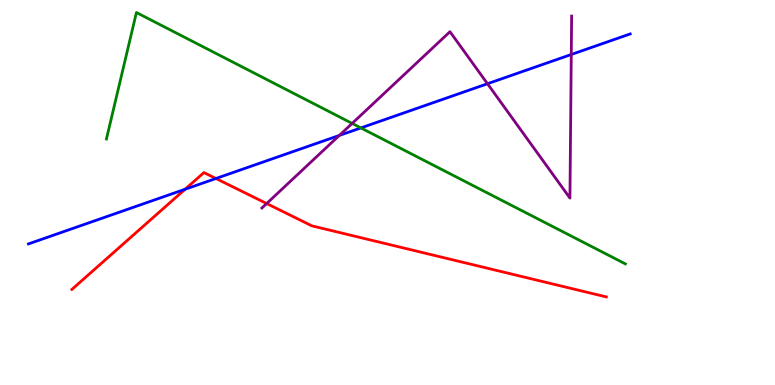[{'lines': ['blue', 'red'], 'intersections': [{'x': 2.39, 'y': 5.08}, {'x': 2.79, 'y': 5.36}]}, {'lines': ['green', 'red'], 'intersections': []}, {'lines': ['purple', 'red'], 'intersections': [{'x': 3.44, 'y': 4.71}]}, {'lines': ['blue', 'green'], 'intersections': [{'x': 4.66, 'y': 6.68}]}, {'lines': ['blue', 'purple'], 'intersections': [{'x': 4.38, 'y': 6.48}, {'x': 6.29, 'y': 7.83}, {'x': 7.37, 'y': 8.58}]}, {'lines': ['green', 'purple'], 'intersections': [{'x': 4.54, 'y': 6.79}]}]